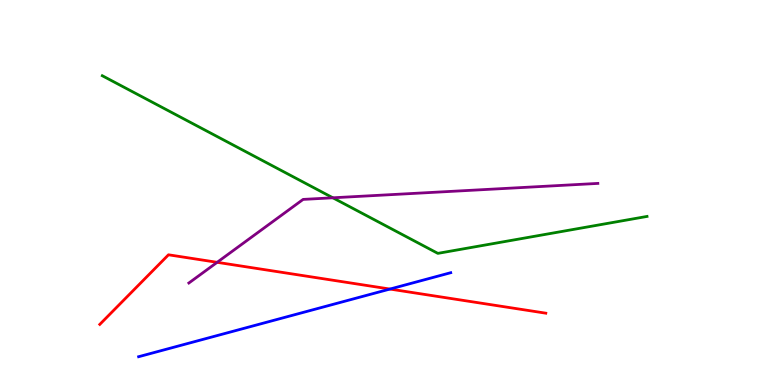[{'lines': ['blue', 'red'], 'intersections': [{'x': 5.03, 'y': 2.49}]}, {'lines': ['green', 'red'], 'intersections': []}, {'lines': ['purple', 'red'], 'intersections': [{'x': 2.8, 'y': 3.19}]}, {'lines': ['blue', 'green'], 'intersections': []}, {'lines': ['blue', 'purple'], 'intersections': []}, {'lines': ['green', 'purple'], 'intersections': [{'x': 4.3, 'y': 4.86}]}]